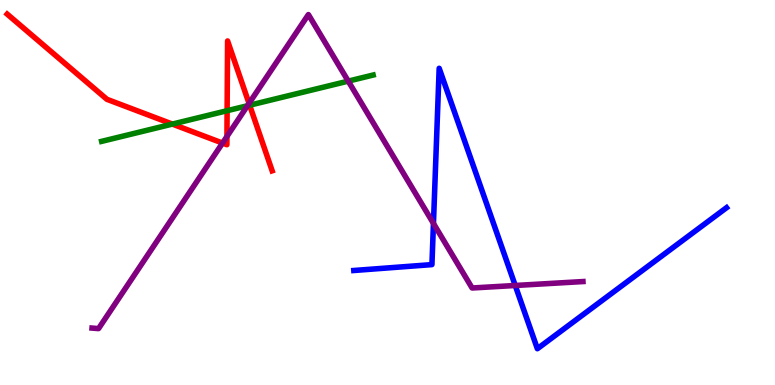[{'lines': ['blue', 'red'], 'intersections': []}, {'lines': ['green', 'red'], 'intersections': [{'x': 2.22, 'y': 6.78}, {'x': 2.93, 'y': 7.12}, {'x': 3.22, 'y': 7.27}]}, {'lines': ['purple', 'red'], 'intersections': [{'x': 2.87, 'y': 6.28}, {'x': 2.93, 'y': 6.46}, {'x': 3.21, 'y': 7.31}]}, {'lines': ['blue', 'green'], 'intersections': []}, {'lines': ['blue', 'purple'], 'intersections': [{'x': 5.59, 'y': 4.2}, {'x': 6.65, 'y': 2.58}]}, {'lines': ['green', 'purple'], 'intersections': [{'x': 3.19, 'y': 7.25}, {'x': 4.49, 'y': 7.89}]}]